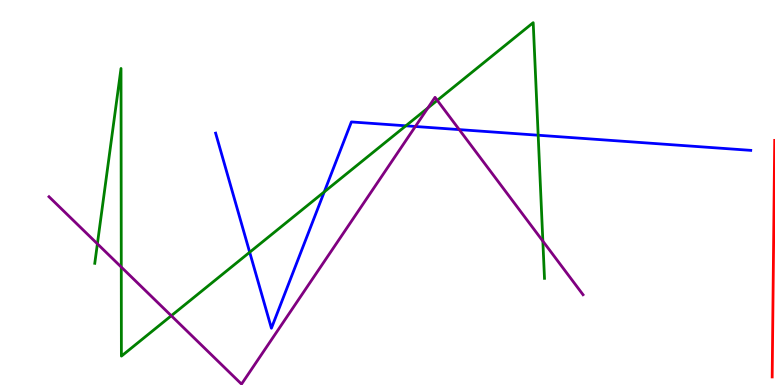[{'lines': ['blue', 'red'], 'intersections': []}, {'lines': ['green', 'red'], 'intersections': []}, {'lines': ['purple', 'red'], 'intersections': []}, {'lines': ['blue', 'green'], 'intersections': [{'x': 3.22, 'y': 3.45}, {'x': 4.18, 'y': 5.02}, {'x': 5.24, 'y': 6.73}, {'x': 6.94, 'y': 6.49}]}, {'lines': ['blue', 'purple'], 'intersections': [{'x': 5.36, 'y': 6.71}, {'x': 5.93, 'y': 6.63}]}, {'lines': ['green', 'purple'], 'intersections': [{'x': 1.26, 'y': 3.67}, {'x': 1.56, 'y': 3.06}, {'x': 2.21, 'y': 1.8}, {'x': 5.52, 'y': 7.2}, {'x': 5.64, 'y': 7.39}, {'x': 7.0, 'y': 3.74}]}]